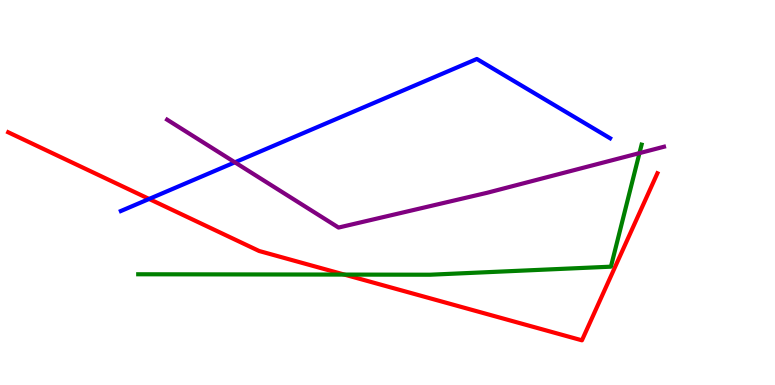[{'lines': ['blue', 'red'], 'intersections': [{'x': 1.92, 'y': 4.83}]}, {'lines': ['green', 'red'], 'intersections': [{'x': 4.44, 'y': 2.87}]}, {'lines': ['purple', 'red'], 'intersections': []}, {'lines': ['blue', 'green'], 'intersections': []}, {'lines': ['blue', 'purple'], 'intersections': [{'x': 3.03, 'y': 5.78}]}, {'lines': ['green', 'purple'], 'intersections': [{'x': 8.25, 'y': 6.02}]}]